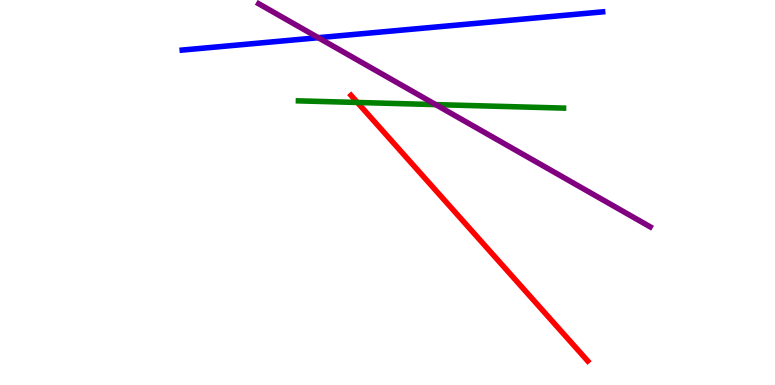[{'lines': ['blue', 'red'], 'intersections': []}, {'lines': ['green', 'red'], 'intersections': [{'x': 4.61, 'y': 7.34}]}, {'lines': ['purple', 'red'], 'intersections': []}, {'lines': ['blue', 'green'], 'intersections': []}, {'lines': ['blue', 'purple'], 'intersections': [{'x': 4.11, 'y': 9.02}]}, {'lines': ['green', 'purple'], 'intersections': [{'x': 5.62, 'y': 7.28}]}]